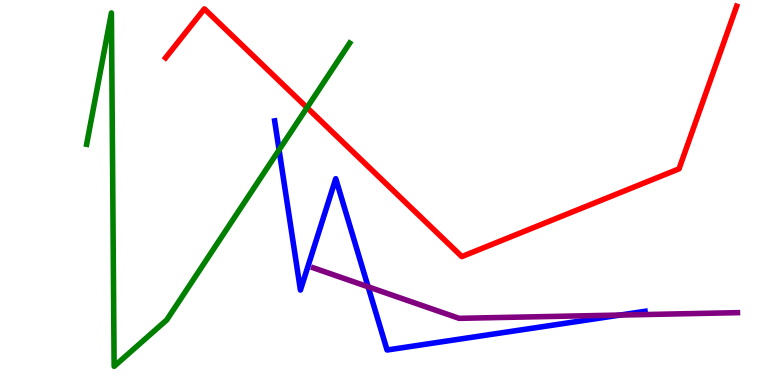[{'lines': ['blue', 'red'], 'intersections': []}, {'lines': ['green', 'red'], 'intersections': [{'x': 3.96, 'y': 7.2}]}, {'lines': ['purple', 'red'], 'intersections': []}, {'lines': ['blue', 'green'], 'intersections': [{'x': 3.6, 'y': 6.11}]}, {'lines': ['blue', 'purple'], 'intersections': [{'x': 4.75, 'y': 2.55}, {'x': 8.0, 'y': 1.82}]}, {'lines': ['green', 'purple'], 'intersections': []}]